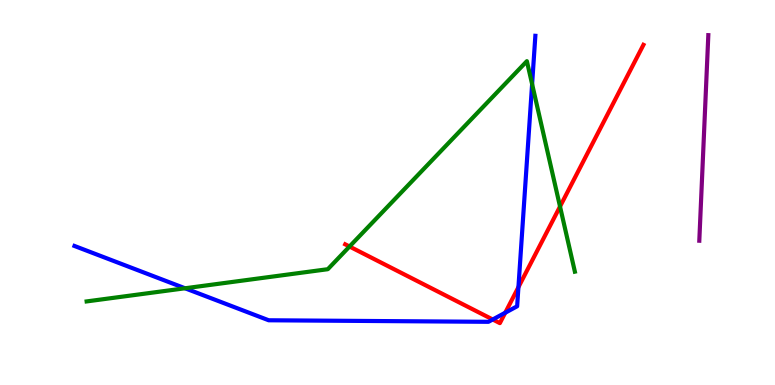[{'lines': ['blue', 'red'], 'intersections': [{'x': 6.36, 'y': 1.7}, {'x': 6.52, 'y': 1.88}, {'x': 6.69, 'y': 2.54}]}, {'lines': ['green', 'red'], 'intersections': [{'x': 4.51, 'y': 3.6}, {'x': 7.23, 'y': 4.64}]}, {'lines': ['purple', 'red'], 'intersections': []}, {'lines': ['blue', 'green'], 'intersections': [{'x': 2.39, 'y': 2.51}, {'x': 6.87, 'y': 7.82}]}, {'lines': ['blue', 'purple'], 'intersections': []}, {'lines': ['green', 'purple'], 'intersections': []}]